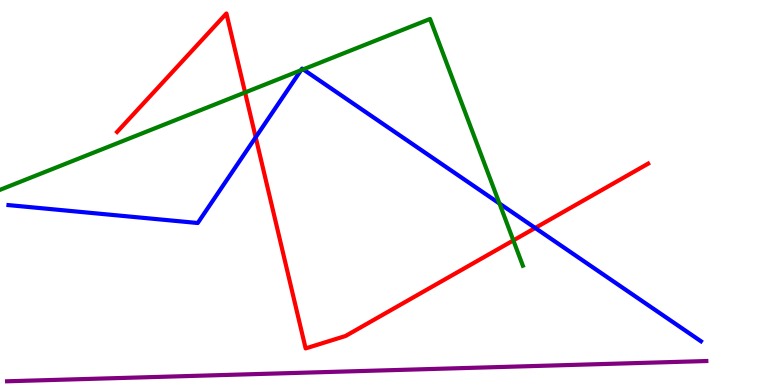[{'lines': ['blue', 'red'], 'intersections': [{'x': 3.3, 'y': 6.43}, {'x': 6.91, 'y': 4.08}]}, {'lines': ['green', 'red'], 'intersections': [{'x': 3.16, 'y': 7.6}, {'x': 6.62, 'y': 3.76}]}, {'lines': ['purple', 'red'], 'intersections': []}, {'lines': ['blue', 'green'], 'intersections': [{'x': 3.88, 'y': 8.18}, {'x': 3.91, 'y': 8.2}, {'x': 6.44, 'y': 4.71}]}, {'lines': ['blue', 'purple'], 'intersections': []}, {'lines': ['green', 'purple'], 'intersections': []}]